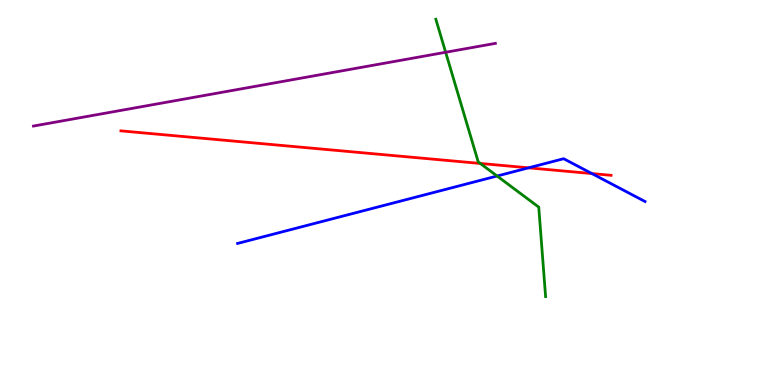[{'lines': ['blue', 'red'], 'intersections': [{'x': 6.82, 'y': 5.64}, {'x': 7.64, 'y': 5.49}]}, {'lines': ['green', 'red'], 'intersections': [{'x': 6.2, 'y': 5.75}]}, {'lines': ['purple', 'red'], 'intersections': []}, {'lines': ['blue', 'green'], 'intersections': [{'x': 6.41, 'y': 5.43}]}, {'lines': ['blue', 'purple'], 'intersections': []}, {'lines': ['green', 'purple'], 'intersections': [{'x': 5.75, 'y': 8.64}]}]